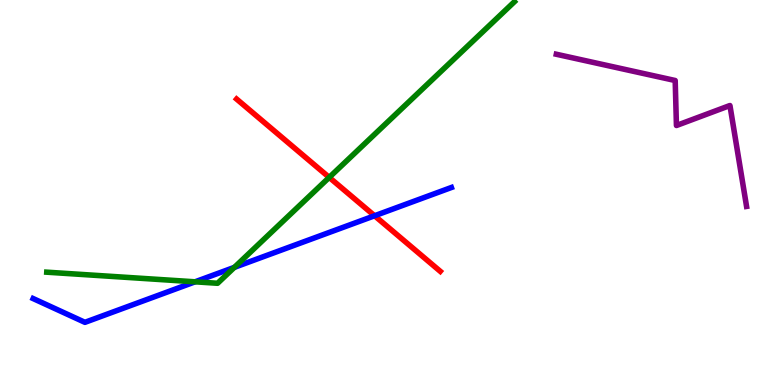[{'lines': ['blue', 'red'], 'intersections': [{'x': 4.83, 'y': 4.4}]}, {'lines': ['green', 'red'], 'intersections': [{'x': 4.25, 'y': 5.39}]}, {'lines': ['purple', 'red'], 'intersections': []}, {'lines': ['blue', 'green'], 'intersections': [{'x': 2.52, 'y': 2.68}, {'x': 3.02, 'y': 3.06}]}, {'lines': ['blue', 'purple'], 'intersections': []}, {'lines': ['green', 'purple'], 'intersections': []}]